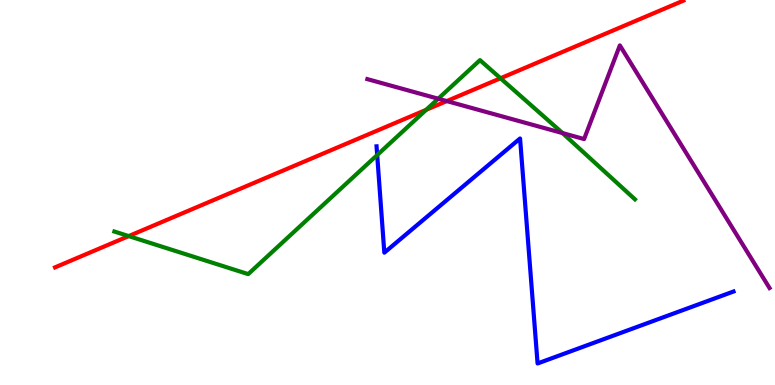[{'lines': ['blue', 'red'], 'intersections': []}, {'lines': ['green', 'red'], 'intersections': [{'x': 1.66, 'y': 3.87}, {'x': 5.5, 'y': 7.15}, {'x': 6.46, 'y': 7.97}]}, {'lines': ['purple', 'red'], 'intersections': [{'x': 5.76, 'y': 7.37}]}, {'lines': ['blue', 'green'], 'intersections': [{'x': 4.87, 'y': 5.97}]}, {'lines': ['blue', 'purple'], 'intersections': []}, {'lines': ['green', 'purple'], 'intersections': [{'x': 5.65, 'y': 7.44}, {'x': 7.26, 'y': 6.54}]}]